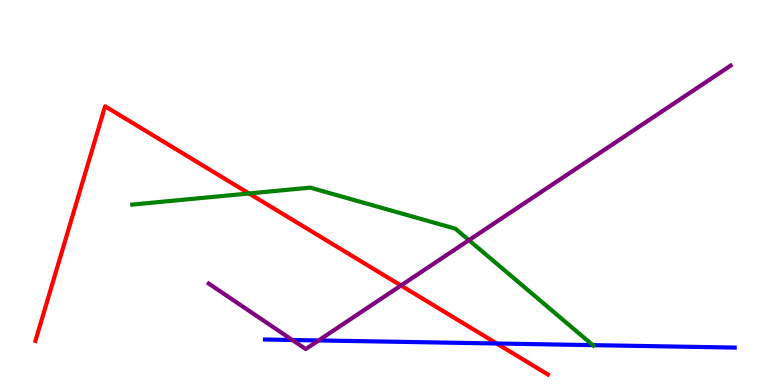[{'lines': ['blue', 'red'], 'intersections': [{'x': 6.41, 'y': 1.08}]}, {'lines': ['green', 'red'], 'intersections': [{'x': 3.21, 'y': 4.97}]}, {'lines': ['purple', 'red'], 'intersections': [{'x': 5.17, 'y': 2.58}]}, {'lines': ['blue', 'green'], 'intersections': [{'x': 7.65, 'y': 1.04}]}, {'lines': ['blue', 'purple'], 'intersections': [{'x': 3.77, 'y': 1.17}, {'x': 4.11, 'y': 1.16}]}, {'lines': ['green', 'purple'], 'intersections': [{'x': 6.05, 'y': 3.76}]}]